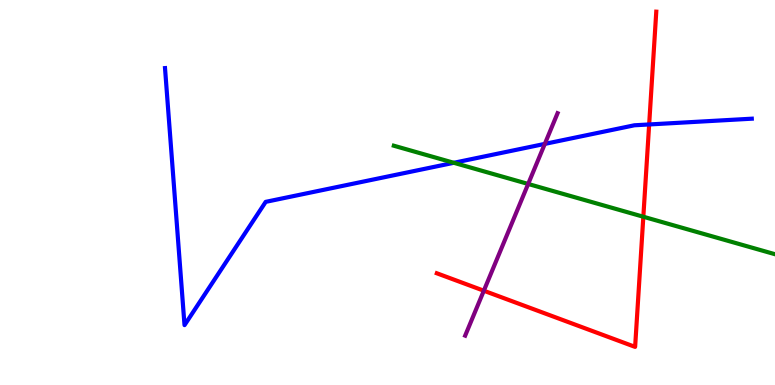[{'lines': ['blue', 'red'], 'intersections': [{'x': 8.38, 'y': 6.77}]}, {'lines': ['green', 'red'], 'intersections': [{'x': 8.3, 'y': 4.37}]}, {'lines': ['purple', 'red'], 'intersections': [{'x': 6.24, 'y': 2.45}]}, {'lines': ['blue', 'green'], 'intersections': [{'x': 5.86, 'y': 5.77}]}, {'lines': ['blue', 'purple'], 'intersections': [{'x': 7.03, 'y': 6.26}]}, {'lines': ['green', 'purple'], 'intersections': [{'x': 6.82, 'y': 5.22}]}]